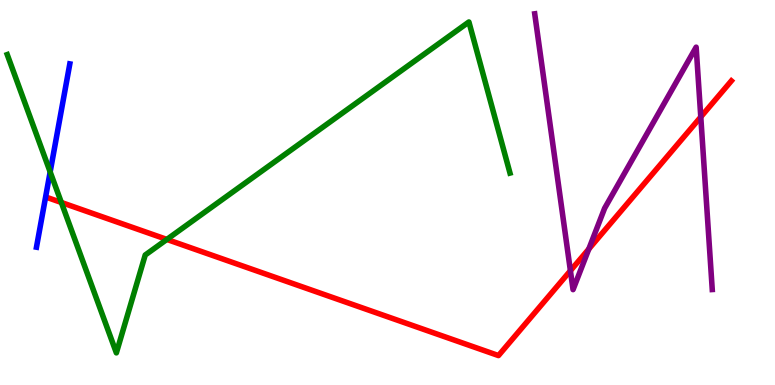[{'lines': ['blue', 'red'], 'intersections': []}, {'lines': ['green', 'red'], 'intersections': [{'x': 0.791, 'y': 4.74}, {'x': 2.15, 'y': 3.78}]}, {'lines': ['purple', 'red'], 'intersections': [{'x': 7.36, 'y': 2.97}, {'x': 7.6, 'y': 3.53}, {'x': 9.04, 'y': 6.96}]}, {'lines': ['blue', 'green'], 'intersections': [{'x': 0.647, 'y': 5.53}]}, {'lines': ['blue', 'purple'], 'intersections': []}, {'lines': ['green', 'purple'], 'intersections': []}]